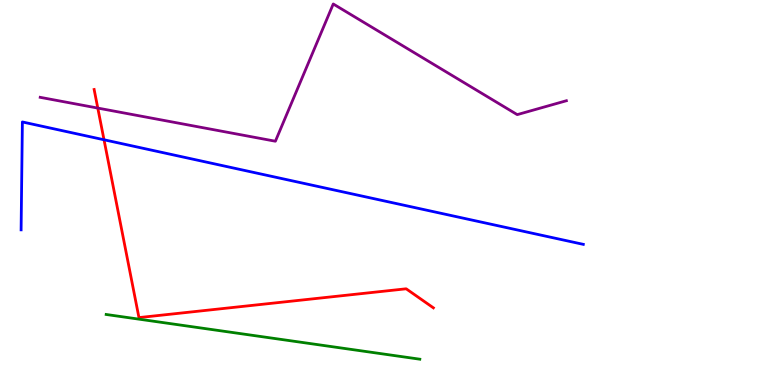[{'lines': ['blue', 'red'], 'intersections': [{'x': 1.34, 'y': 6.37}]}, {'lines': ['green', 'red'], 'intersections': []}, {'lines': ['purple', 'red'], 'intersections': [{'x': 1.26, 'y': 7.19}]}, {'lines': ['blue', 'green'], 'intersections': []}, {'lines': ['blue', 'purple'], 'intersections': []}, {'lines': ['green', 'purple'], 'intersections': []}]